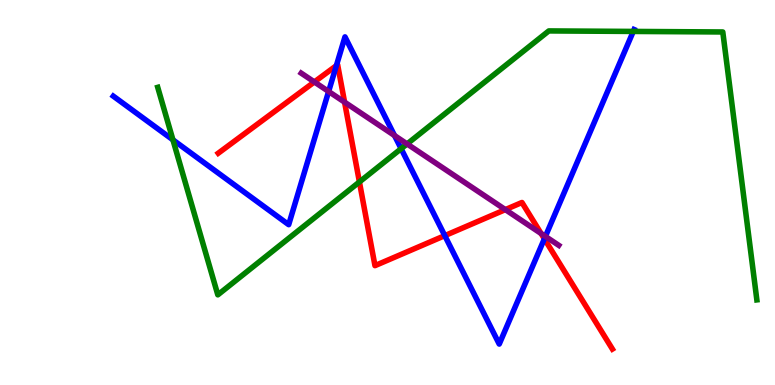[{'lines': ['blue', 'red'], 'intersections': [{'x': 4.34, 'y': 8.3}, {'x': 5.74, 'y': 3.88}, {'x': 7.02, 'y': 3.8}]}, {'lines': ['green', 'red'], 'intersections': [{'x': 4.64, 'y': 5.27}]}, {'lines': ['purple', 'red'], 'intersections': [{'x': 4.06, 'y': 7.87}, {'x': 4.45, 'y': 7.35}, {'x': 6.52, 'y': 4.56}, {'x': 6.98, 'y': 3.93}]}, {'lines': ['blue', 'green'], 'intersections': [{'x': 2.23, 'y': 6.37}, {'x': 5.18, 'y': 6.14}, {'x': 8.17, 'y': 9.18}]}, {'lines': ['blue', 'purple'], 'intersections': [{'x': 4.24, 'y': 7.62}, {'x': 5.09, 'y': 6.48}, {'x': 7.04, 'y': 3.86}]}, {'lines': ['green', 'purple'], 'intersections': [{'x': 5.25, 'y': 6.26}]}]